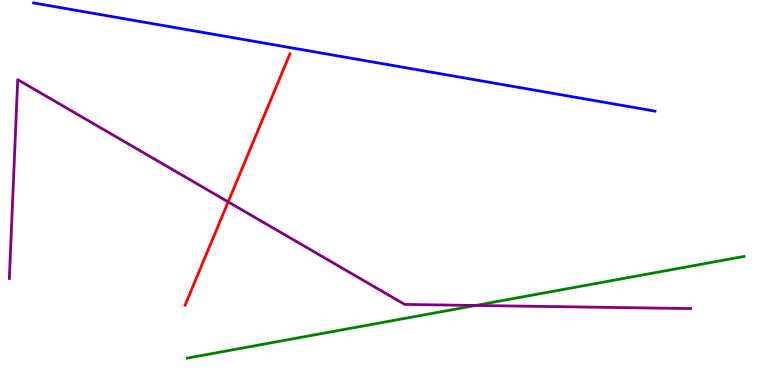[{'lines': ['blue', 'red'], 'intersections': []}, {'lines': ['green', 'red'], 'intersections': []}, {'lines': ['purple', 'red'], 'intersections': [{'x': 2.94, 'y': 4.76}]}, {'lines': ['blue', 'green'], 'intersections': []}, {'lines': ['blue', 'purple'], 'intersections': []}, {'lines': ['green', 'purple'], 'intersections': [{'x': 6.14, 'y': 2.07}]}]